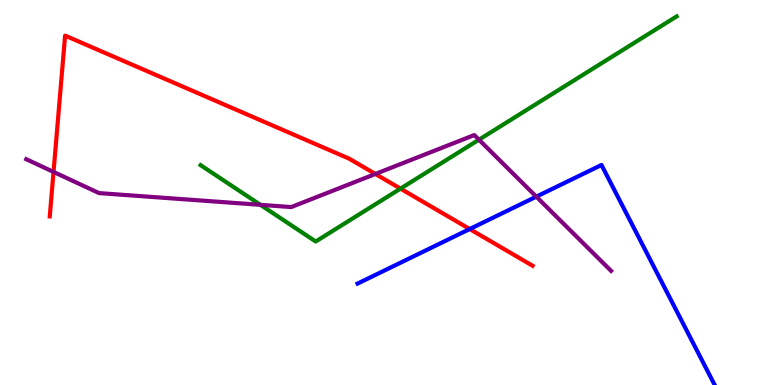[{'lines': ['blue', 'red'], 'intersections': [{'x': 6.06, 'y': 4.05}]}, {'lines': ['green', 'red'], 'intersections': [{'x': 5.17, 'y': 5.1}]}, {'lines': ['purple', 'red'], 'intersections': [{'x': 0.691, 'y': 5.53}, {'x': 4.84, 'y': 5.48}]}, {'lines': ['blue', 'green'], 'intersections': []}, {'lines': ['blue', 'purple'], 'intersections': [{'x': 6.92, 'y': 4.89}]}, {'lines': ['green', 'purple'], 'intersections': [{'x': 3.36, 'y': 4.68}, {'x': 6.18, 'y': 6.37}]}]